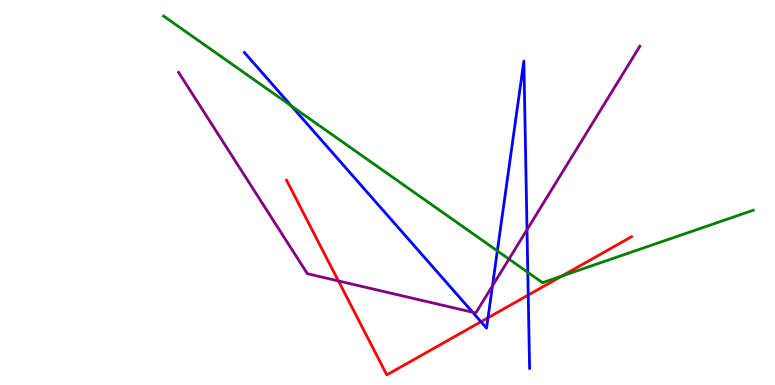[{'lines': ['blue', 'red'], 'intersections': [{'x': 6.21, 'y': 1.64}, {'x': 6.3, 'y': 1.75}, {'x': 6.82, 'y': 2.34}]}, {'lines': ['green', 'red'], 'intersections': [{'x': 7.25, 'y': 2.83}]}, {'lines': ['purple', 'red'], 'intersections': [{'x': 4.37, 'y': 2.7}]}, {'lines': ['blue', 'green'], 'intersections': [{'x': 3.76, 'y': 7.25}, {'x': 6.42, 'y': 3.48}, {'x': 6.81, 'y': 2.93}]}, {'lines': ['blue', 'purple'], 'intersections': [{'x': 6.1, 'y': 1.89}, {'x': 6.35, 'y': 2.57}, {'x': 6.8, 'y': 4.03}]}, {'lines': ['green', 'purple'], 'intersections': [{'x': 6.57, 'y': 3.27}]}]